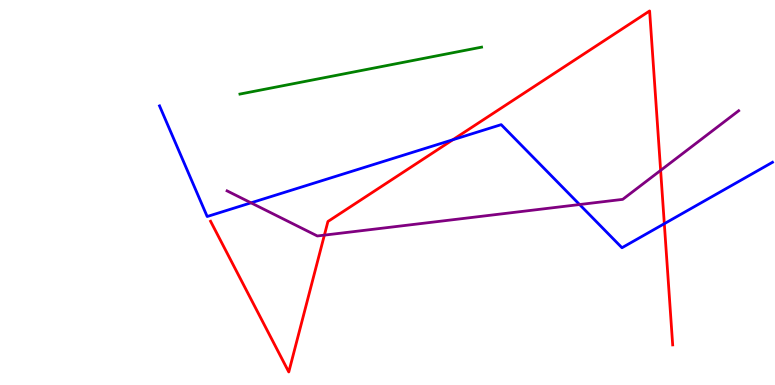[{'lines': ['blue', 'red'], 'intersections': [{'x': 5.84, 'y': 6.37}, {'x': 8.57, 'y': 4.19}]}, {'lines': ['green', 'red'], 'intersections': []}, {'lines': ['purple', 'red'], 'intersections': [{'x': 4.19, 'y': 3.89}, {'x': 8.52, 'y': 5.57}]}, {'lines': ['blue', 'green'], 'intersections': []}, {'lines': ['blue', 'purple'], 'intersections': [{'x': 3.24, 'y': 4.73}, {'x': 7.48, 'y': 4.69}]}, {'lines': ['green', 'purple'], 'intersections': []}]